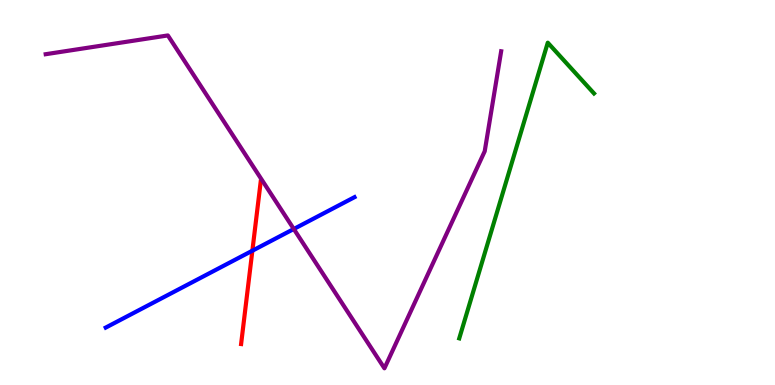[{'lines': ['blue', 'red'], 'intersections': [{'x': 3.26, 'y': 3.49}]}, {'lines': ['green', 'red'], 'intersections': []}, {'lines': ['purple', 'red'], 'intersections': []}, {'lines': ['blue', 'green'], 'intersections': []}, {'lines': ['blue', 'purple'], 'intersections': [{'x': 3.79, 'y': 4.05}]}, {'lines': ['green', 'purple'], 'intersections': []}]